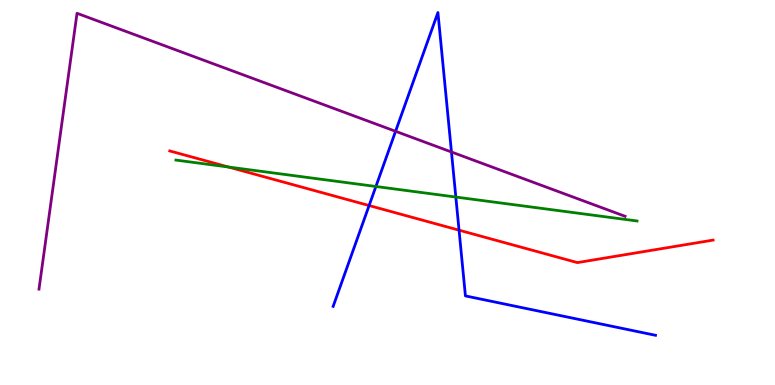[{'lines': ['blue', 'red'], 'intersections': [{'x': 4.76, 'y': 4.66}, {'x': 5.92, 'y': 4.02}]}, {'lines': ['green', 'red'], 'intersections': [{'x': 2.95, 'y': 5.66}]}, {'lines': ['purple', 'red'], 'intersections': []}, {'lines': ['blue', 'green'], 'intersections': [{'x': 4.85, 'y': 5.16}, {'x': 5.88, 'y': 4.88}]}, {'lines': ['blue', 'purple'], 'intersections': [{'x': 5.1, 'y': 6.59}, {'x': 5.83, 'y': 6.05}]}, {'lines': ['green', 'purple'], 'intersections': []}]